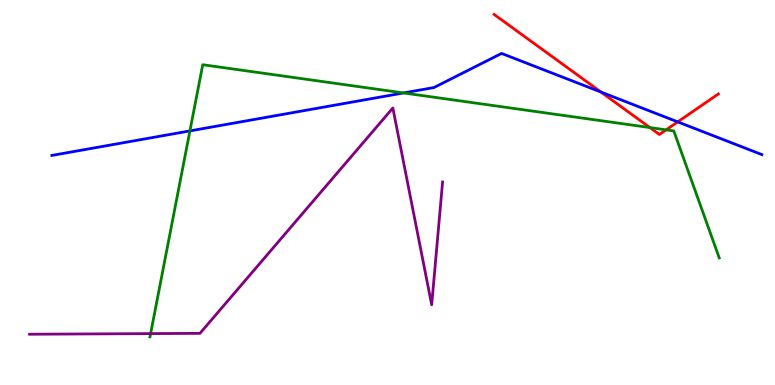[{'lines': ['blue', 'red'], 'intersections': [{'x': 7.75, 'y': 7.61}, {'x': 8.74, 'y': 6.83}]}, {'lines': ['green', 'red'], 'intersections': [{'x': 8.39, 'y': 6.69}, {'x': 8.6, 'y': 6.63}]}, {'lines': ['purple', 'red'], 'intersections': []}, {'lines': ['blue', 'green'], 'intersections': [{'x': 2.45, 'y': 6.6}, {'x': 5.21, 'y': 7.59}]}, {'lines': ['blue', 'purple'], 'intersections': []}, {'lines': ['green', 'purple'], 'intersections': [{'x': 1.94, 'y': 1.33}]}]